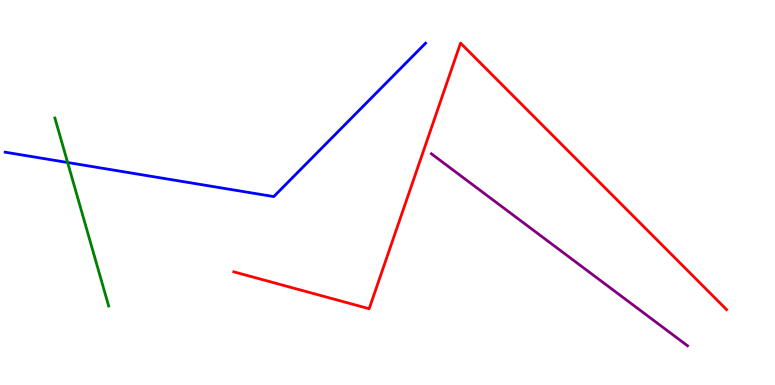[{'lines': ['blue', 'red'], 'intersections': []}, {'lines': ['green', 'red'], 'intersections': []}, {'lines': ['purple', 'red'], 'intersections': []}, {'lines': ['blue', 'green'], 'intersections': [{'x': 0.873, 'y': 5.78}]}, {'lines': ['blue', 'purple'], 'intersections': []}, {'lines': ['green', 'purple'], 'intersections': []}]